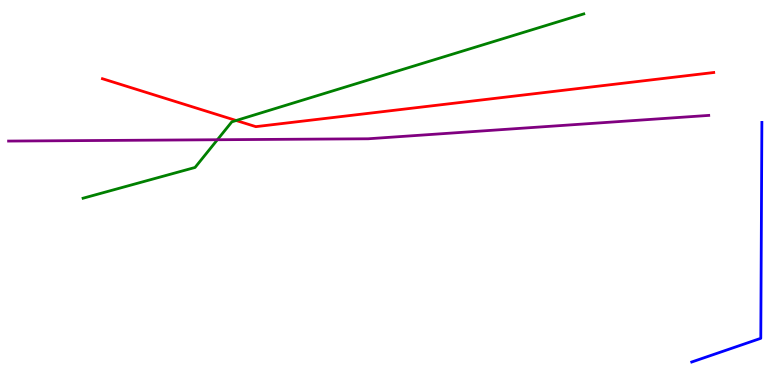[{'lines': ['blue', 'red'], 'intersections': []}, {'lines': ['green', 'red'], 'intersections': [{'x': 3.05, 'y': 6.87}]}, {'lines': ['purple', 'red'], 'intersections': []}, {'lines': ['blue', 'green'], 'intersections': []}, {'lines': ['blue', 'purple'], 'intersections': []}, {'lines': ['green', 'purple'], 'intersections': [{'x': 2.81, 'y': 6.37}]}]